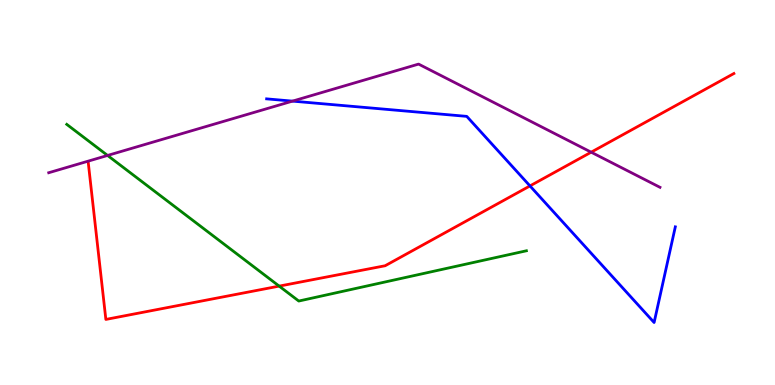[{'lines': ['blue', 'red'], 'intersections': [{'x': 6.84, 'y': 5.17}]}, {'lines': ['green', 'red'], 'intersections': [{'x': 3.6, 'y': 2.57}]}, {'lines': ['purple', 'red'], 'intersections': [{'x': 7.63, 'y': 6.05}]}, {'lines': ['blue', 'green'], 'intersections': []}, {'lines': ['blue', 'purple'], 'intersections': [{'x': 3.77, 'y': 7.37}]}, {'lines': ['green', 'purple'], 'intersections': [{'x': 1.39, 'y': 5.96}]}]